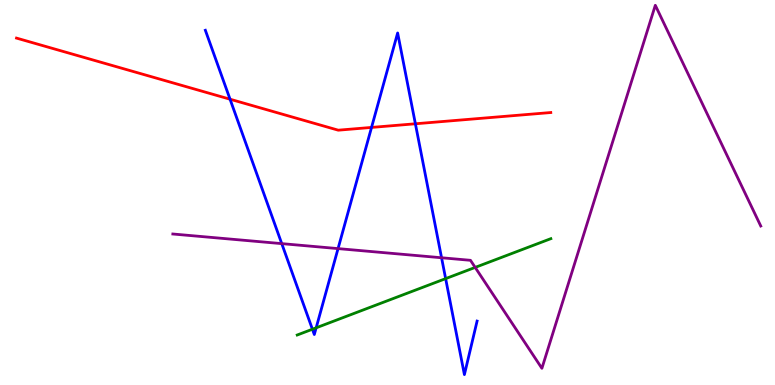[{'lines': ['blue', 'red'], 'intersections': [{'x': 2.97, 'y': 7.42}, {'x': 4.79, 'y': 6.69}, {'x': 5.36, 'y': 6.78}]}, {'lines': ['green', 'red'], 'intersections': []}, {'lines': ['purple', 'red'], 'intersections': []}, {'lines': ['blue', 'green'], 'intersections': [{'x': 4.03, 'y': 1.45}, {'x': 4.08, 'y': 1.49}, {'x': 5.75, 'y': 2.76}]}, {'lines': ['blue', 'purple'], 'intersections': [{'x': 3.64, 'y': 3.67}, {'x': 4.36, 'y': 3.54}, {'x': 5.7, 'y': 3.31}]}, {'lines': ['green', 'purple'], 'intersections': [{'x': 6.13, 'y': 3.05}]}]